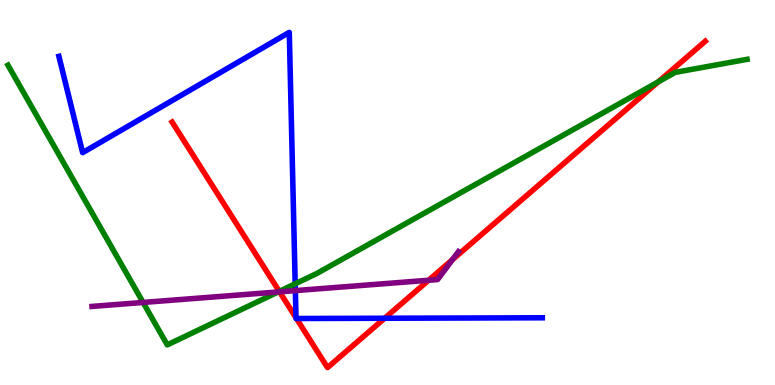[{'lines': ['blue', 'red'], 'intersections': [{'x': 3.82, 'y': 1.75}, {'x': 3.83, 'y': 1.73}, {'x': 4.96, 'y': 1.73}]}, {'lines': ['green', 'red'], 'intersections': [{'x': 3.6, 'y': 2.43}, {'x': 8.49, 'y': 7.87}]}, {'lines': ['purple', 'red'], 'intersections': [{'x': 3.61, 'y': 2.42}, {'x': 5.53, 'y': 2.72}, {'x': 5.84, 'y': 3.26}]}, {'lines': ['blue', 'green'], 'intersections': [{'x': 3.81, 'y': 2.63}]}, {'lines': ['blue', 'purple'], 'intersections': [{'x': 3.81, 'y': 2.45}]}, {'lines': ['green', 'purple'], 'intersections': [{'x': 1.85, 'y': 2.14}, {'x': 3.59, 'y': 2.42}]}]